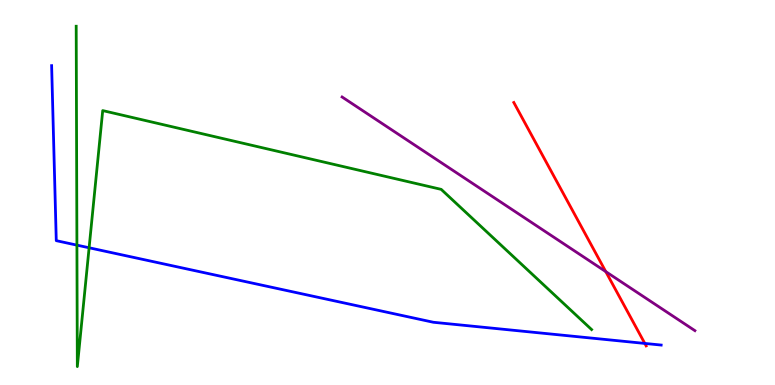[{'lines': ['blue', 'red'], 'intersections': [{'x': 8.32, 'y': 1.08}]}, {'lines': ['green', 'red'], 'intersections': []}, {'lines': ['purple', 'red'], 'intersections': [{'x': 7.82, 'y': 2.95}]}, {'lines': ['blue', 'green'], 'intersections': [{'x': 0.992, 'y': 3.63}, {'x': 1.15, 'y': 3.56}]}, {'lines': ['blue', 'purple'], 'intersections': []}, {'lines': ['green', 'purple'], 'intersections': []}]